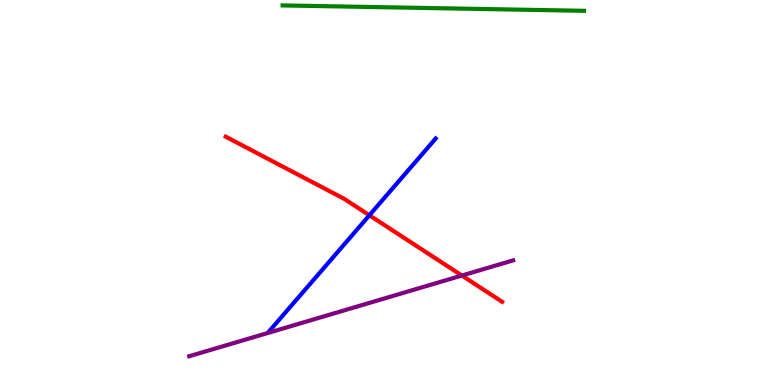[{'lines': ['blue', 'red'], 'intersections': [{'x': 4.77, 'y': 4.41}]}, {'lines': ['green', 'red'], 'intersections': []}, {'lines': ['purple', 'red'], 'intersections': [{'x': 5.96, 'y': 2.84}]}, {'lines': ['blue', 'green'], 'intersections': []}, {'lines': ['blue', 'purple'], 'intersections': []}, {'lines': ['green', 'purple'], 'intersections': []}]